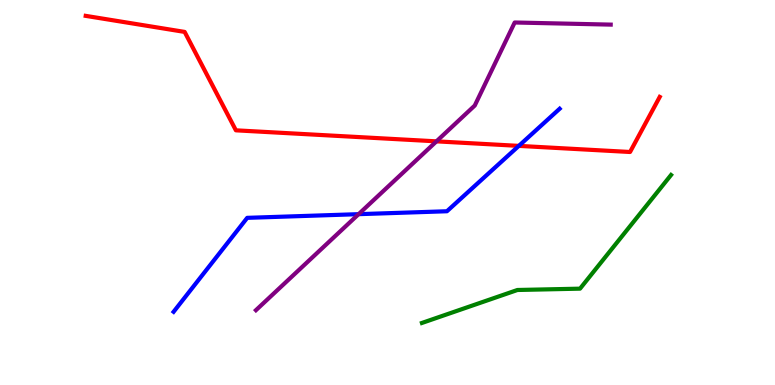[{'lines': ['blue', 'red'], 'intersections': [{'x': 6.69, 'y': 6.21}]}, {'lines': ['green', 'red'], 'intersections': []}, {'lines': ['purple', 'red'], 'intersections': [{'x': 5.63, 'y': 6.33}]}, {'lines': ['blue', 'green'], 'intersections': []}, {'lines': ['blue', 'purple'], 'intersections': [{'x': 4.63, 'y': 4.44}]}, {'lines': ['green', 'purple'], 'intersections': []}]